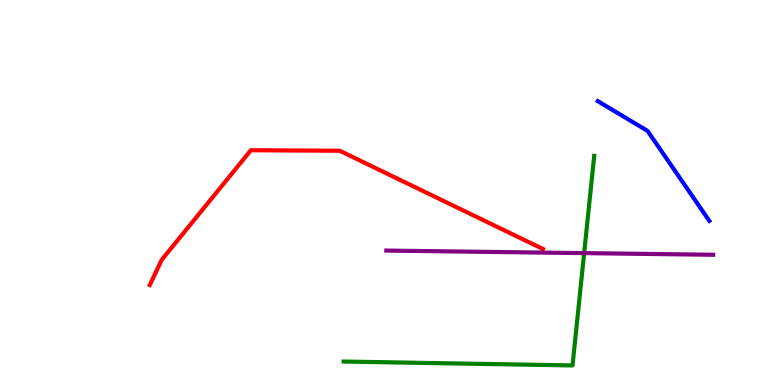[{'lines': ['blue', 'red'], 'intersections': []}, {'lines': ['green', 'red'], 'intersections': []}, {'lines': ['purple', 'red'], 'intersections': []}, {'lines': ['blue', 'green'], 'intersections': []}, {'lines': ['blue', 'purple'], 'intersections': []}, {'lines': ['green', 'purple'], 'intersections': [{'x': 7.54, 'y': 3.43}]}]